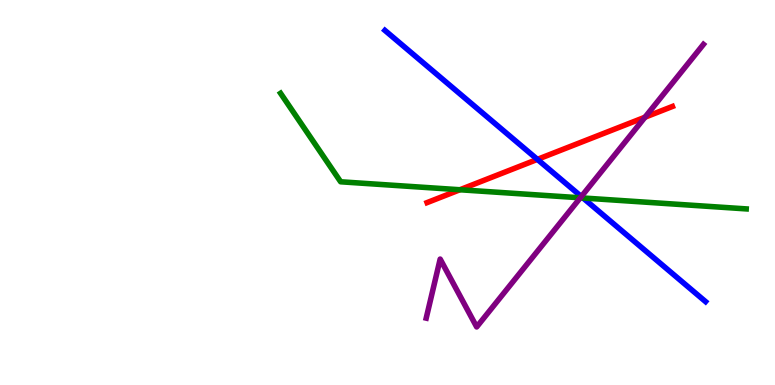[{'lines': ['blue', 'red'], 'intersections': [{'x': 6.93, 'y': 5.86}]}, {'lines': ['green', 'red'], 'intersections': [{'x': 5.93, 'y': 5.07}]}, {'lines': ['purple', 'red'], 'intersections': [{'x': 8.32, 'y': 6.96}]}, {'lines': ['blue', 'green'], 'intersections': [{'x': 7.52, 'y': 4.86}]}, {'lines': ['blue', 'purple'], 'intersections': [{'x': 7.5, 'y': 4.9}]}, {'lines': ['green', 'purple'], 'intersections': [{'x': 7.49, 'y': 4.86}]}]